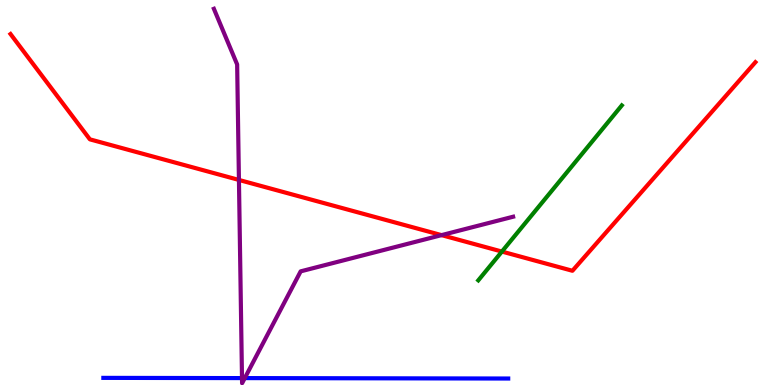[{'lines': ['blue', 'red'], 'intersections': []}, {'lines': ['green', 'red'], 'intersections': [{'x': 6.48, 'y': 3.47}]}, {'lines': ['purple', 'red'], 'intersections': [{'x': 3.08, 'y': 5.33}, {'x': 5.7, 'y': 3.89}]}, {'lines': ['blue', 'green'], 'intersections': []}, {'lines': ['blue', 'purple'], 'intersections': [{'x': 3.12, 'y': 0.179}, {'x': 3.16, 'y': 0.179}]}, {'lines': ['green', 'purple'], 'intersections': []}]